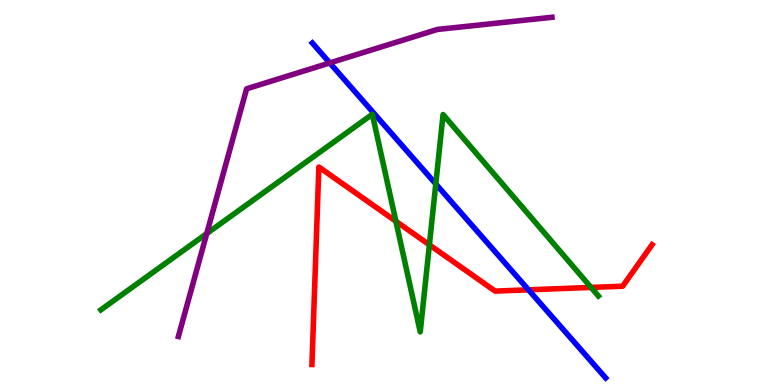[{'lines': ['blue', 'red'], 'intersections': [{'x': 6.82, 'y': 2.47}]}, {'lines': ['green', 'red'], 'intersections': [{'x': 5.11, 'y': 4.25}, {'x': 5.54, 'y': 3.64}, {'x': 7.63, 'y': 2.53}]}, {'lines': ['purple', 'red'], 'intersections': []}, {'lines': ['blue', 'green'], 'intersections': [{'x': 5.62, 'y': 5.22}]}, {'lines': ['blue', 'purple'], 'intersections': [{'x': 4.26, 'y': 8.37}]}, {'lines': ['green', 'purple'], 'intersections': [{'x': 2.67, 'y': 3.93}]}]